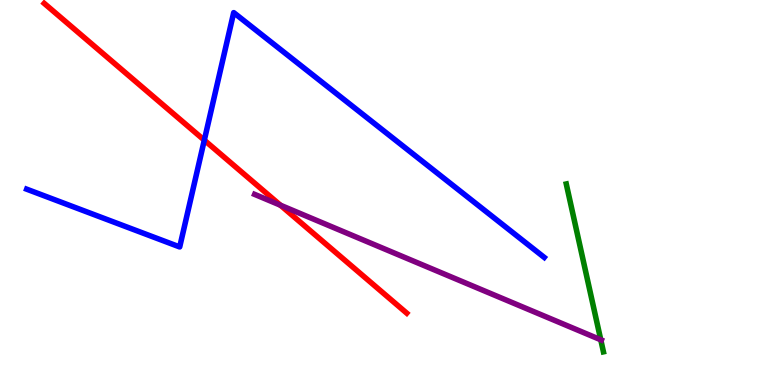[{'lines': ['blue', 'red'], 'intersections': [{'x': 2.64, 'y': 6.36}]}, {'lines': ['green', 'red'], 'intersections': []}, {'lines': ['purple', 'red'], 'intersections': [{'x': 3.62, 'y': 4.67}]}, {'lines': ['blue', 'green'], 'intersections': []}, {'lines': ['blue', 'purple'], 'intersections': []}, {'lines': ['green', 'purple'], 'intersections': [{'x': 7.75, 'y': 1.17}]}]